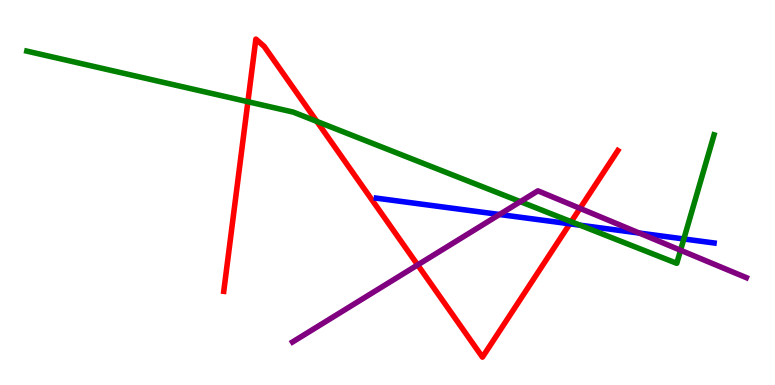[{'lines': ['blue', 'red'], 'intersections': [{'x': 7.35, 'y': 4.19}]}, {'lines': ['green', 'red'], 'intersections': [{'x': 3.2, 'y': 7.36}, {'x': 4.09, 'y': 6.85}, {'x': 7.37, 'y': 4.24}]}, {'lines': ['purple', 'red'], 'intersections': [{'x': 5.39, 'y': 3.12}, {'x': 7.48, 'y': 4.59}]}, {'lines': ['blue', 'green'], 'intersections': [{'x': 7.48, 'y': 4.15}, {'x': 8.82, 'y': 3.79}]}, {'lines': ['blue', 'purple'], 'intersections': [{'x': 6.45, 'y': 4.43}, {'x': 8.25, 'y': 3.95}]}, {'lines': ['green', 'purple'], 'intersections': [{'x': 6.71, 'y': 4.76}, {'x': 8.78, 'y': 3.5}]}]